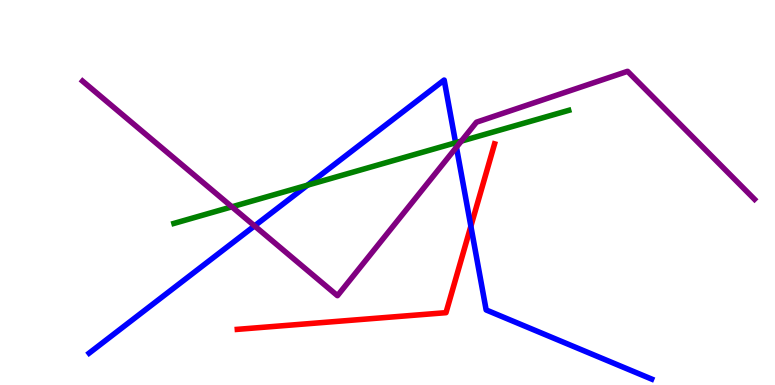[{'lines': ['blue', 'red'], 'intersections': [{'x': 6.08, 'y': 4.12}]}, {'lines': ['green', 'red'], 'intersections': []}, {'lines': ['purple', 'red'], 'intersections': []}, {'lines': ['blue', 'green'], 'intersections': [{'x': 3.97, 'y': 5.19}, {'x': 5.88, 'y': 6.29}]}, {'lines': ['blue', 'purple'], 'intersections': [{'x': 3.28, 'y': 4.13}, {'x': 5.89, 'y': 6.18}]}, {'lines': ['green', 'purple'], 'intersections': [{'x': 2.99, 'y': 4.63}, {'x': 5.95, 'y': 6.33}]}]